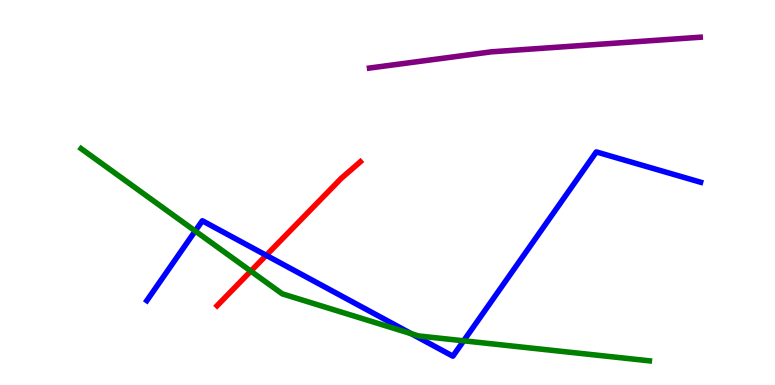[{'lines': ['blue', 'red'], 'intersections': [{'x': 3.44, 'y': 3.37}]}, {'lines': ['green', 'red'], 'intersections': [{'x': 3.24, 'y': 2.96}]}, {'lines': ['purple', 'red'], 'intersections': []}, {'lines': ['blue', 'green'], 'intersections': [{'x': 2.52, 'y': 4.0}, {'x': 5.31, 'y': 1.33}, {'x': 5.98, 'y': 1.15}]}, {'lines': ['blue', 'purple'], 'intersections': []}, {'lines': ['green', 'purple'], 'intersections': []}]